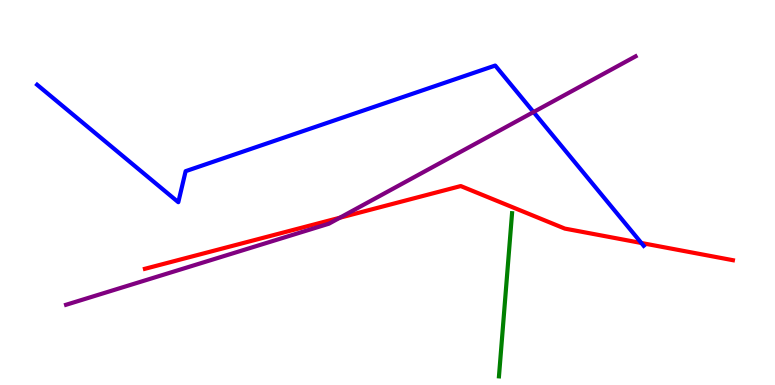[{'lines': ['blue', 'red'], 'intersections': [{'x': 8.28, 'y': 3.69}]}, {'lines': ['green', 'red'], 'intersections': []}, {'lines': ['purple', 'red'], 'intersections': [{'x': 4.38, 'y': 4.34}]}, {'lines': ['blue', 'green'], 'intersections': []}, {'lines': ['blue', 'purple'], 'intersections': [{'x': 6.88, 'y': 7.09}]}, {'lines': ['green', 'purple'], 'intersections': []}]